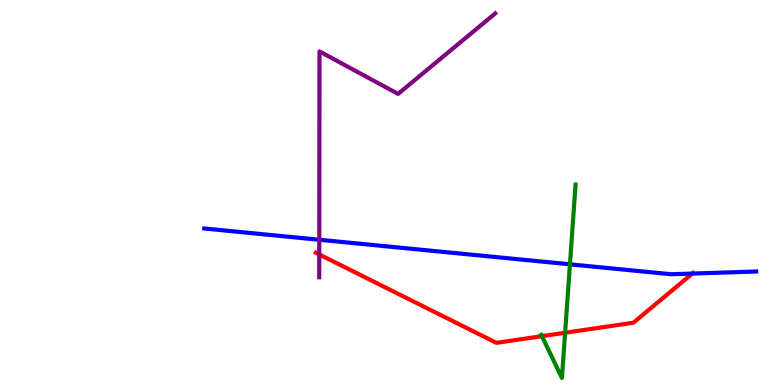[{'lines': ['blue', 'red'], 'intersections': [{'x': 8.93, 'y': 2.89}]}, {'lines': ['green', 'red'], 'intersections': [{'x': 6.99, 'y': 1.27}, {'x': 7.29, 'y': 1.36}]}, {'lines': ['purple', 'red'], 'intersections': [{'x': 4.12, 'y': 3.39}]}, {'lines': ['blue', 'green'], 'intersections': [{'x': 7.35, 'y': 3.13}]}, {'lines': ['blue', 'purple'], 'intersections': [{'x': 4.12, 'y': 3.77}]}, {'lines': ['green', 'purple'], 'intersections': []}]